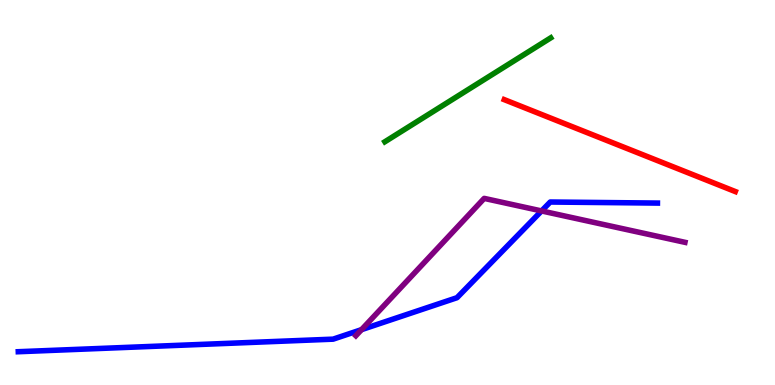[{'lines': ['blue', 'red'], 'intersections': []}, {'lines': ['green', 'red'], 'intersections': []}, {'lines': ['purple', 'red'], 'intersections': []}, {'lines': ['blue', 'green'], 'intersections': []}, {'lines': ['blue', 'purple'], 'intersections': [{'x': 4.66, 'y': 1.44}, {'x': 6.99, 'y': 4.52}]}, {'lines': ['green', 'purple'], 'intersections': []}]